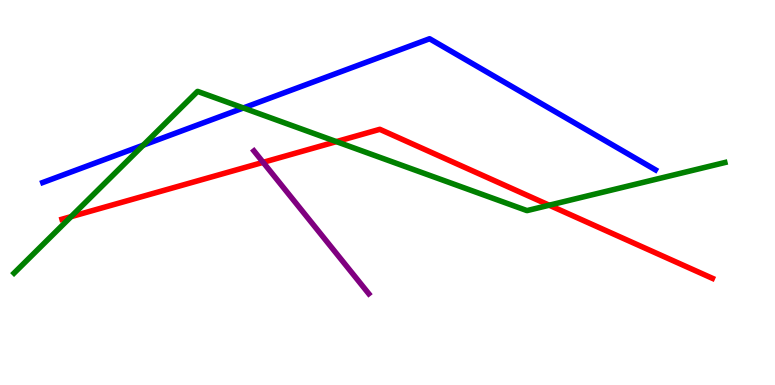[{'lines': ['blue', 'red'], 'intersections': []}, {'lines': ['green', 'red'], 'intersections': [{'x': 0.917, 'y': 4.37}, {'x': 4.34, 'y': 6.32}, {'x': 7.09, 'y': 4.67}]}, {'lines': ['purple', 'red'], 'intersections': [{'x': 3.4, 'y': 5.78}]}, {'lines': ['blue', 'green'], 'intersections': [{'x': 1.85, 'y': 6.23}, {'x': 3.14, 'y': 7.2}]}, {'lines': ['blue', 'purple'], 'intersections': []}, {'lines': ['green', 'purple'], 'intersections': []}]